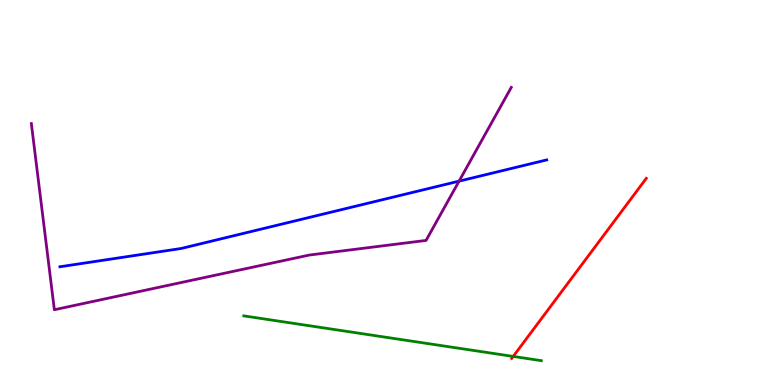[{'lines': ['blue', 'red'], 'intersections': []}, {'lines': ['green', 'red'], 'intersections': [{'x': 6.62, 'y': 0.742}]}, {'lines': ['purple', 'red'], 'intersections': []}, {'lines': ['blue', 'green'], 'intersections': []}, {'lines': ['blue', 'purple'], 'intersections': [{'x': 5.92, 'y': 5.29}]}, {'lines': ['green', 'purple'], 'intersections': []}]